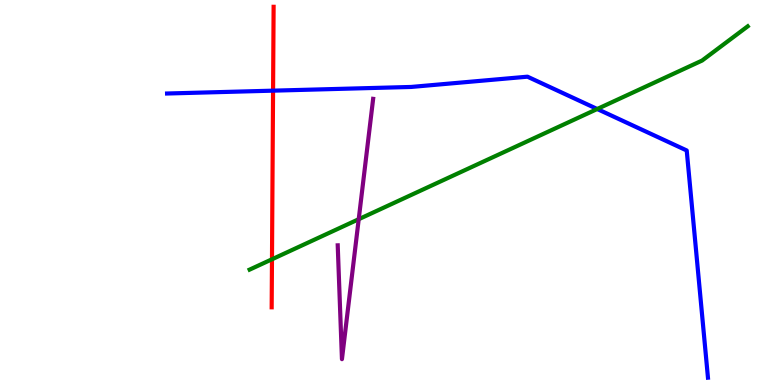[{'lines': ['blue', 'red'], 'intersections': [{'x': 3.52, 'y': 7.65}]}, {'lines': ['green', 'red'], 'intersections': [{'x': 3.51, 'y': 3.27}]}, {'lines': ['purple', 'red'], 'intersections': []}, {'lines': ['blue', 'green'], 'intersections': [{'x': 7.71, 'y': 7.17}]}, {'lines': ['blue', 'purple'], 'intersections': []}, {'lines': ['green', 'purple'], 'intersections': [{'x': 4.63, 'y': 4.31}]}]